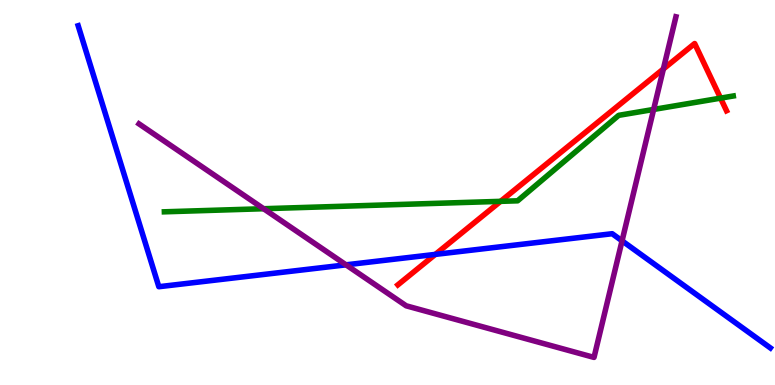[{'lines': ['blue', 'red'], 'intersections': [{'x': 5.62, 'y': 3.39}]}, {'lines': ['green', 'red'], 'intersections': [{'x': 6.46, 'y': 4.77}, {'x': 9.3, 'y': 7.45}]}, {'lines': ['purple', 'red'], 'intersections': [{'x': 8.56, 'y': 8.21}]}, {'lines': ['blue', 'green'], 'intersections': []}, {'lines': ['blue', 'purple'], 'intersections': [{'x': 4.46, 'y': 3.12}, {'x': 8.03, 'y': 3.74}]}, {'lines': ['green', 'purple'], 'intersections': [{'x': 3.4, 'y': 4.58}, {'x': 8.43, 'y': 7.16}]}]